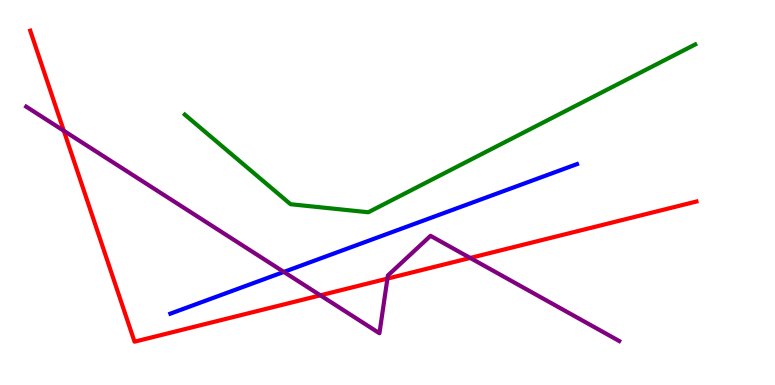[{'lines': ['blue', 'red'], 'intersections': []}, {'lines': ['green', 'red'], 'intersections': []}, {'lines': ['purple', 'red'], 'intersections': [{'x': 0.824, 'y': 6.6}, {'x': 4.13, 'y': 2.33}, {'x': 5.0, 'y': 2.76}, {'x': 6.07, 'y': 3.3}]}, {'lines': ['blue', 'green'], 'intersections': []}, {'lines': ['blue', 'purple'], 'intersections': [{'x': 3.66, 'y': 2.94}]}, {'lines': ['green', 'purple'], 'intersections': []}]